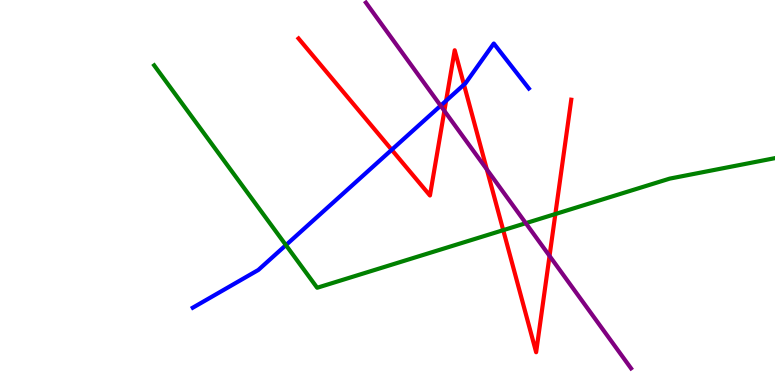[{'lines': ['blue', 'red'], 'intersections': [{'x': 5.05, 'y': 6.11}, {'x': 5.76, 'y': 7.38}, {'x': 5.99, 'y': 7.8}]}, {'lines': ['green', 'red'], 'intersections': [{'x': 6.49, 'y': 4.02}, {'x': 7.17, 'y': 4.44}]}, {'lines': ['purple', 'red'], 'intersections': [{'x': 5.73, 'y': 7.12}, {'x': 6.28, 'y': 5.6}, {'x': 7.09, 'y': 3.35}]}, {'lines': ['blue', 'green'], 'intersections': [{'x': 3.69, 'y': 3.63}]}, {'lines': ['blue', 'purple'], 'intersections': [{'x': 5.69, 'y': 7.25}]}, {'lines': ['green', 'purple'], 'intersections': [{'x': 6.78, 'y': 4.2}]}]